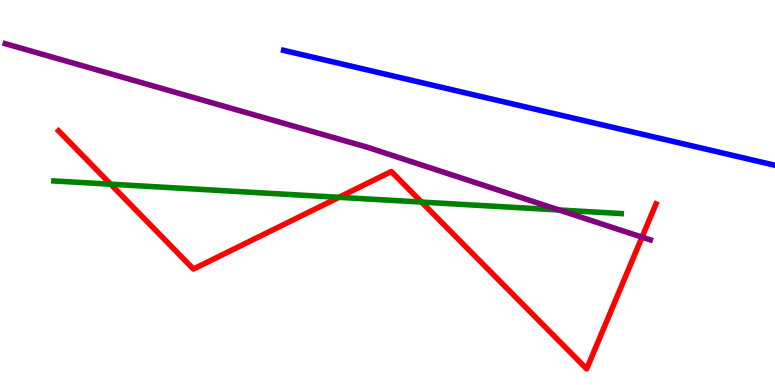[{'lines': ['blue', 'red'], 'intersections': []}, {'lines': ['green', 'red'], 'intersections': [{'x': 1.43, 'y': 5.22}, {'x': 4.37, 'y': 4.87}, {'x': 5.44, 'y': 4.75}]}, {'lines': ['purple', 'red'], 'intersections': [{'x': 8.28, 'y': 3.84}]}, {'lines': ['blue', 'green'], 'intersections': []}, {'lines': ['blue', 'purple'], 'intersections': []}, {'lines': ['green', 'purple'], 'intersections': [{'x': 7.21, 'y': 4.55}]}]